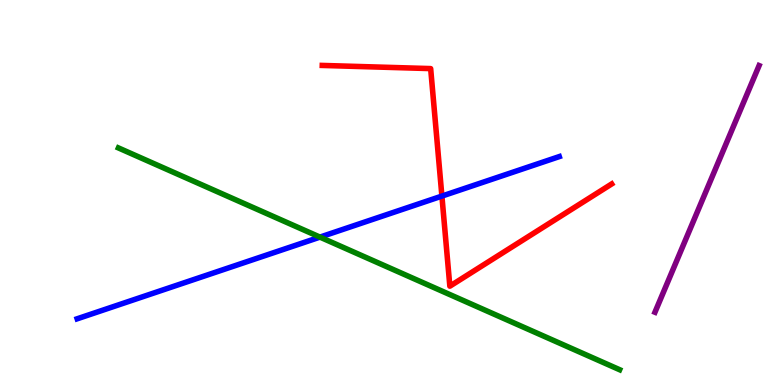[{'lines': ['blue', 'red'], 'intersections': [{'x': 5.7, 'y': 4.91}]}, {'lines': ['green', 'red'], 'intersections': []}, {'lines': ['purple', 'red'], 'intersections': []}, {'lines': ['blue', 'green'], 'intersections': [{'x': 4.13, 'y': 3.84}]}, {'lines': ['blue', 'purple'], 'intersections': []}, {'lines': ['green', 'purple'], 'intersections': []}]